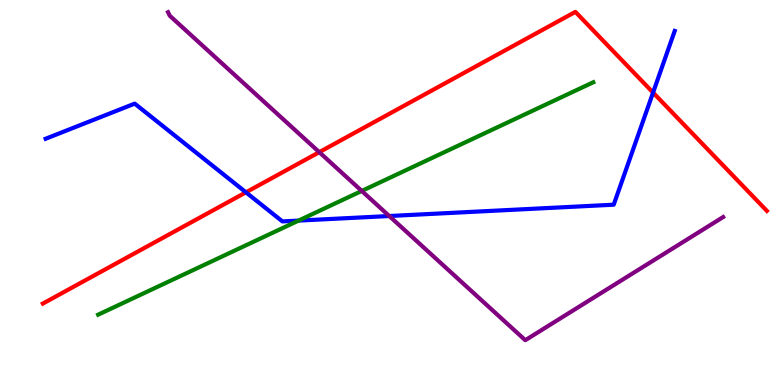[{'lines': ['blue', 'red'], 'intersections': [{'x': 3.17, 'y': 5.0}, {'x': 8.43, 'y': 7.59}]}, {'lines': ['green', 'red'], 'intersections': []}, {'lines': ['purple', 'red'], 'intersections': [{'x': 4.12, 'y': 6.05}]}, {'lines': ['blue', 'green'], 'intersections': [{'x': 3.85, 'y': 4.27}]}, {'lines': ['blue', 'purple'], 'intersections': [{'x': 5.02, 'y': 4.39}]}, {'lines': ['green', 'purple'], 'intersections': [{'x': 4.67, 'y': 5.04}]}]